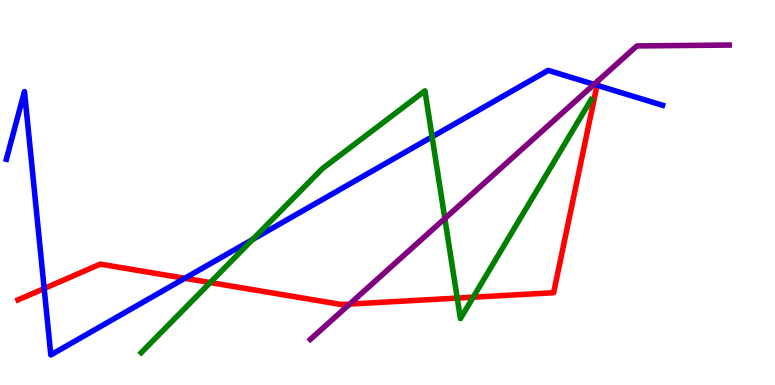[{'lines': ['blue', 'red'], 'intersections': [{'x': 0.57, 'y': 2.51}, {'x': 2.38, 'y': 2.77}, {'x': 7.7, 'y': 7.78}]}, {'lines': ['green', 'red'], 'intersections': [{'x': 2.71, 'y': 2.66}, {'x': 5.9, 'y': 2.26}, {'x': 6.11, 'y': 2.28}]}, {'lines': ['purple', 'red'], 'intersections': [{'x': 4.51, 'y': 2.1}]}, {'lines': ['blue', 'green'], 'intersections': [{'x': 3.26, 'y': 3.78}, {'x': 5.58, 'y': 6.45}]}, {'lines': ['blue', 'purple'], 'intersections': [{'x': 7.67, 'y': 7.81}]}, {'lines': ['green', 'purple'], 'intersections': [{'x': 5.74, 'y': 4.32}]}]